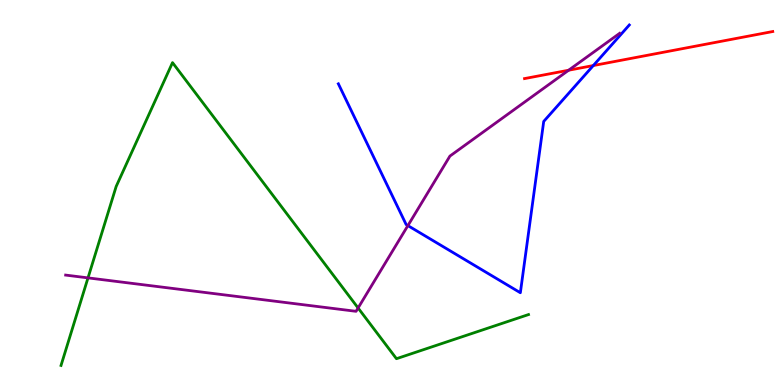[{'lines': ['blue', 'red'], 'intersections': [{'x': 7.66, 'y': 8.3}]}, {'lines': ['green', 'red'], 'intersections': []}, {'lines': ['purple', 'red'], 'intersections': [{'x': 7.34, 'y': 8.18}]}, {'lines': ['blue', 'green'], 'intersections': []}, {'lines': ['blue', 'purple'], 'intersections': [{'x': 5.26, 'y': 4.14}]}, {'lines': ['green', 'purple'], 'intersections': [{'x': 1.14, 'y': 2.78}, {'x': 4.62, 'y': 2.0}]}]